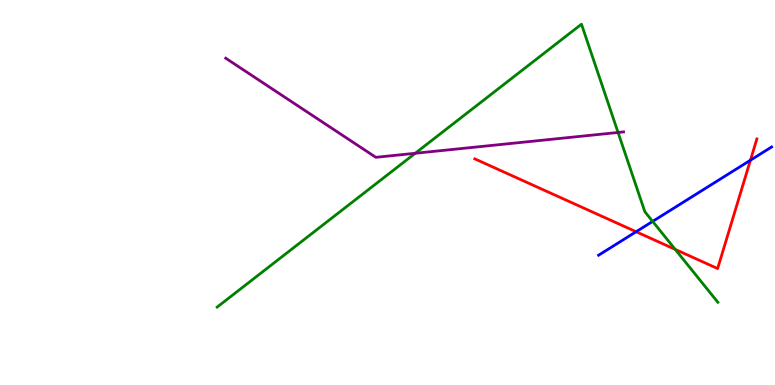[{'lines': ['blue', 'red'], 'intersections': [{'x': 8.21, 'y': 3.98}, {'x': 9.68, 'y': 5.84}]}, {'lines': ['green', 'red'], 'intersections': [{'x': 8.71, 'y': 3.52}]}, {'lines': ['purple', 'red'], 'intersections': []}, {'lines': ['blue', 'green'], 'intersections': [{'x': 8.42, 'y': 4.25}]}, {'lines': ['blue', 'purple'], 'intersections': []}, {'lines': ['green', 'purple'], 'intersections': [{'x': 5.36, 'y': 6.02}, {'x': 7.97, 'y': 6.56}]}]